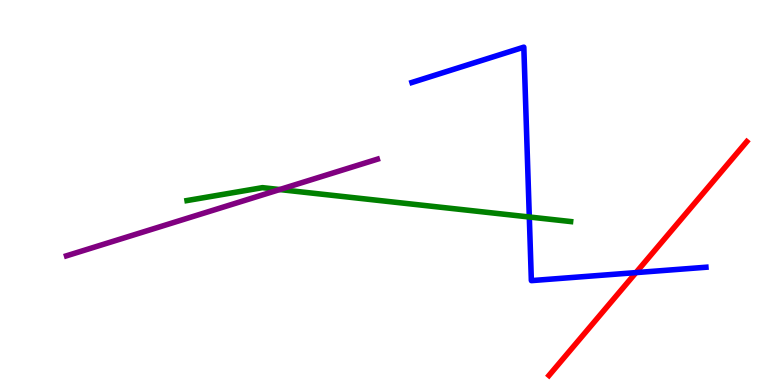[{'lines': ['blue', 'red'], 'intersections': [{'x': 8.21, 'y': 2.92}]}, {'lines': ['green', 'red'], 'intersections': []}, {'lines': ['purple', 'red'], 'intersections': []}, {'lines': ['blue', 'green'], 'intersections': [{'x': 6.83, 'y': 4.36}]}, {'lines': ['blue', 'purple'], 'intersections': []}, {'lines': ['green', 'purple'], 'intersections': [{'x': 3.61, 'y': 5.08}]}]